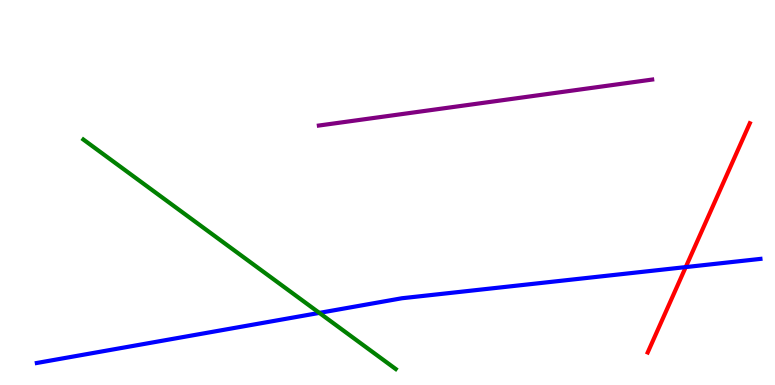[{'lines': ['blue', 'red'], 'intersections': [{'x': 8.85, 'y': 3.06}]}, {'lines': ['green', 'red'], 'intersections': []}, {'lines': ['purple', 'red'], 'intersections': []}, {'lines': ['blue', 'green'], 'intersections': [{'x': 4.12, 'y': 1.87}]}, {'lines': ['blue', 'purple'], 'intersections': []}, {'lines': ['green', 'purple'], 'intersections': []}]